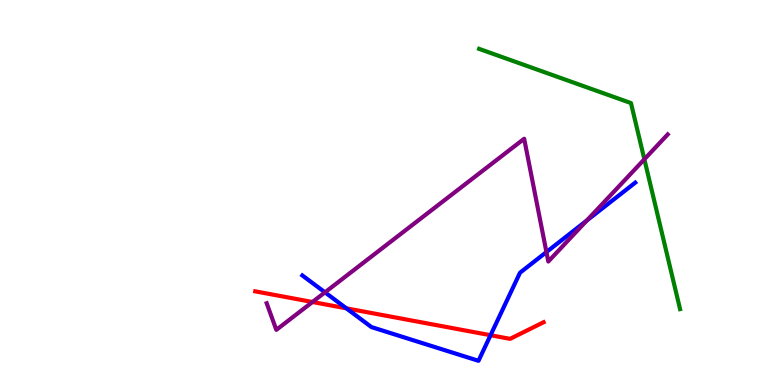[{'lines': ['blue', 'red'], 'intersections': [{'x': 4.47, 'y': 1.99}, {'x': 6.33, 'y': 1.29}]}, {'lines': ['green', 'red'], 'intersections': []}, {'lines': ['purple', 'red'], 'intersections': [{'x': 4.03, 'y': 2.16}]}, {'lines': ['blue', 'green'], 'intersections': []}, {'lines': ['blue', 'purple'], 'intersections': [{'x': 4.19, 'y': 2.41}, {'x': 7.05, 'y': 3.45}, {'x': 7.57, 'y': 4.27}]}, {'lines': ['green', 'purple'], 'intersections': [{'x': 8.31, 'y': 5.86}]}]